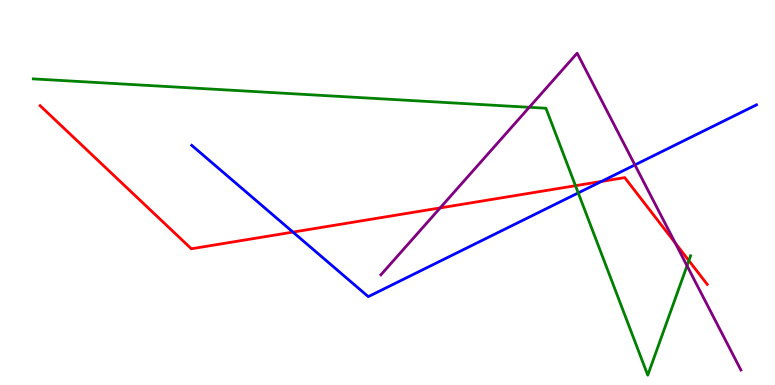[{'lines': ['blue', 'red'], 'intersections': [{'x': 3.78, 'y': 3.97}, {'x': 7.76, 'y': 5.29}]}, {'lines': ['green', 'red'], 'intersections': [{'x': 7.43, 'y': 5.18}, {'x': 8.89, 'y': 3.23}]}, {'lines': ['purple', 'red'], 'intersections': [{'x': 5.68, 'y': 4.6}, {'x': 8.71, 'y': 3.69}]}, {'lines': ['blue', 'green'], 'intersections': [{'x': 7.46, 'y': 4.99}]}, {'lines': ['blue', 'purple'], 'intersections': [{'x': 8.19, 'y': 5.72}]}, {'lines': ['green', 'purple'], 'intersections': [{'x': 6.83, 'y': 7.21}, {'x': 8.86, 'y': 3.1}]}]